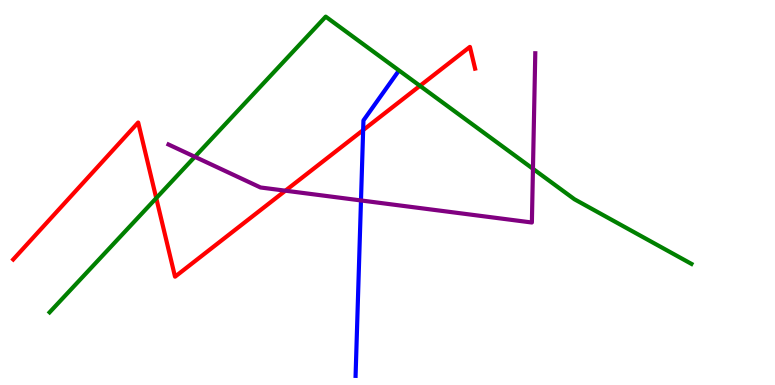[{'lines': ['blue', 'red'], 'intersections': [{'x': 4.69, 'y': 6.62}]}, {'lines': ['green', 'red'], 'intersections': [{'x': 2.02, 'y': 4.85}, {'x': 5.42, 'y': 7.77}]}, {'lines': ['purple', 'red'], 'intersections': [{'x': 3.68, 'y': 5.05}]}, {'lines': ['blue', 'green'], 'intersections': []}, {'lines': ['blue', 'purple'], 'intersections': [{'x': 4.66, 'y': 4.79}]}, {'lines': ['green', 'purple'], 'intersections': [{'x': 2.51, 'y': 5.93}, {'x': 6.88, 'y': 5.62}]}]